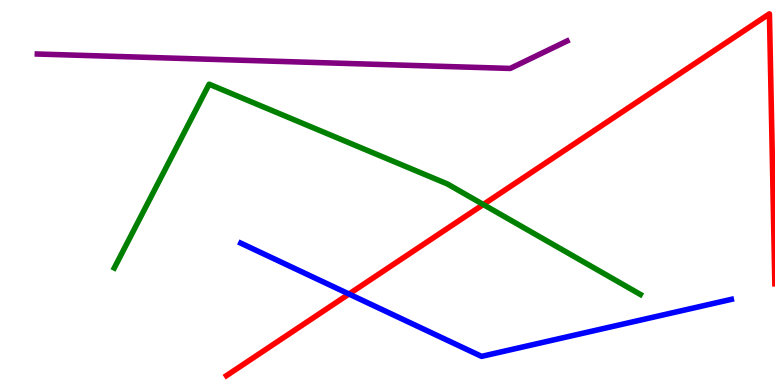[{'lines': ['blue', 'red'], 'intersections': [{'x': 4.5, 'y': 2.36}]}, {'lines': ['green', 'red'], 'intersections': [{'x': 6.24, 'y': 4.69}]}, {'lines': ['purple', 'red'], 'intersections': []}, {'lines': ['blue', 'green'], 'intersections': []}, {'lines': ['blue', 'purple'], 'intersections': []}, {'lines': ['green', 'purple'], 'intersections': []}]